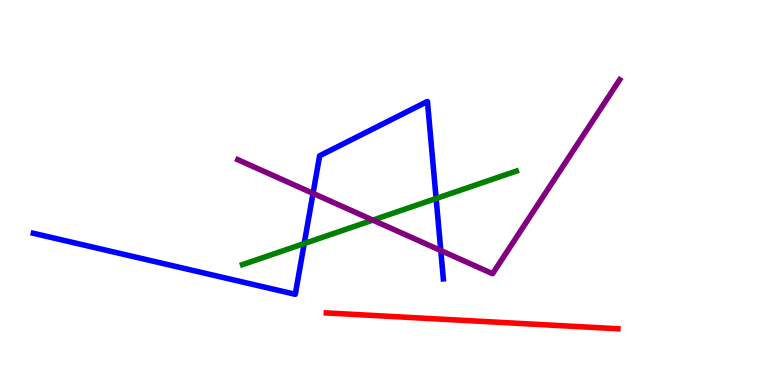[{'lines': ['blue', 'red'], 'intersections': []}, {'lines': ['green', 'red'], 'intersections': []}, {'lines': ['purple', 'red'], 'intersections': []}, {'lines': ['blue', 'green'], 'intersections': [{'x': 3.93, 'y': 3.67}, {'x': 5.63, 'y': 4.84}]}, {'lines': ['blue', 'purple'], 'intersections': [{'x': 4.04, 'y': 4.98}, {'x': 5.69, 'y': 3.49}]}, {'lines': ['green', 'purple'], 'intersections': [{'x': 4.81, 'y': 4.28}]}]